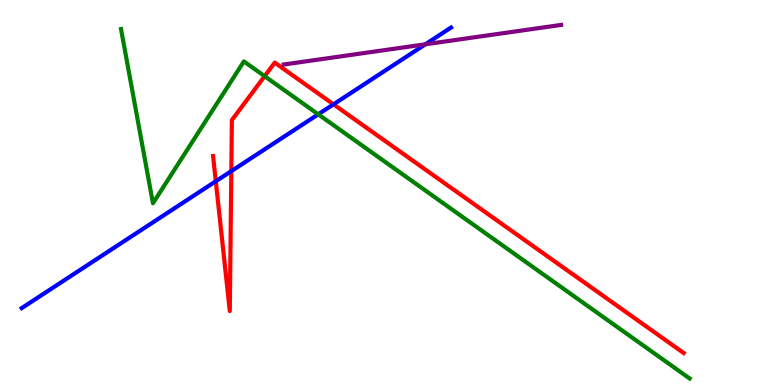[{'lines': ['blue', 'red'], 'intersections': [{'x': 2.78, 'y': 5.29}, {'x': 2.98, 'y': 5.56}, {'x': 4.3, 'y': 7.29}]}, {'lines': ['green', 'red'], 'intersections': [{'x': 3.41, 'y': 8.02}]}, {'lines': ['purple', 'red'], 'intersections': []}, {'lines': ['blue', 'green'], 'intersections': [{'x': 4.11, 'y': 7.03}]}, {'lines': ['blue', 'purple'], 'intersections': [{'x': 5.49, 'y': 8.85}]}, {'lines': ['green', 'purple'], 'intersections': []}]